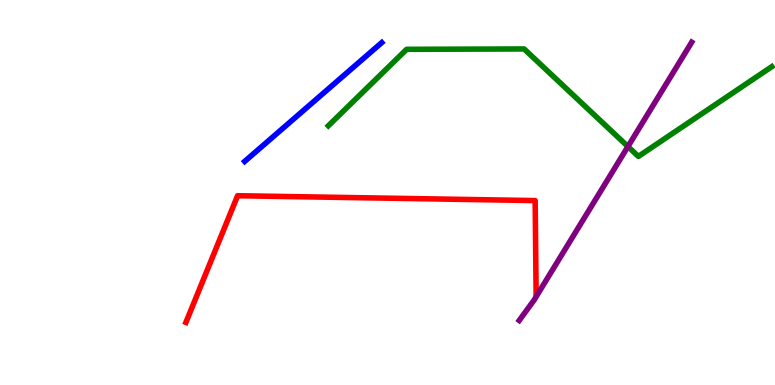[{'lines': ['blue', 'red'], 'intersections': []}, {'lines': ['green', 'red'], 'intersections': []}, {'lines': ['purple', 'red'], 'intersections': []}, {'lines': ['blue', 'green'], 'intersections': []}, {'lines': ['blue', 'purple'], 'intersections': []}, {'lines': ['green', 'purple'], 'intersections': [{'x': 8.1, 'y': 6.19}]}]